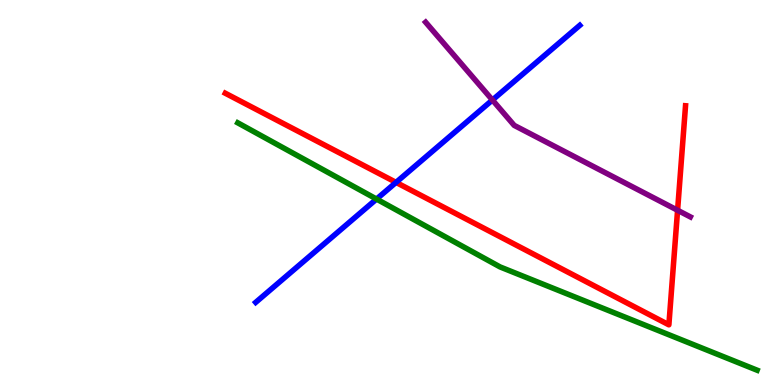[{'lines': ['blue', 'red'], 'intersections': [{'x': 5.11, 'y': 5.26}]}, {'lines': ['green', 'red'], 'intersections': []}, {'lines': ['purple', 'red'], 'intersections': [{'x': 8.74, 'y': 4.54}]}, {'lines': ['blue', 'green'], 'intersections': [{'x': 4.86, 'y': 4.83}]}, {'lines': ['blue', 'purple'], 'intersections': [{'x': 6.35, 'y': 7.4}]}, {'lines': ['green', 'purple'], 'intersections': []}]